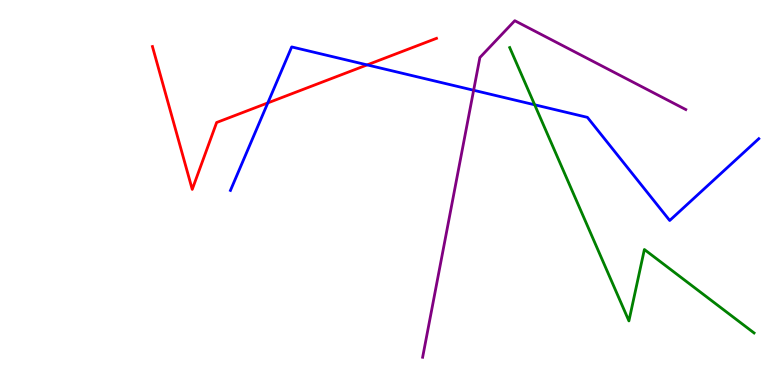[{'lines': ['blue', 'red'], 'intersections': [{'x': 3.46, 'y': 7.33}, {'x': 4.74, 'y': 8.31}]}, {'lines': ['green', 'red'], 'intersections': []}, {'lines': ['purple', 'red'], 'intersections': []}, {'lines': ['blue', 'green'], 'intersections': [{'x': 6.9, 'y': 7.28}]}, {'lines': ['blue', 'purple'], 'intersections': [{'x': 6.11, 'y': 7.66}]}, {'lines': ['green', 'purple'], 'intersections': []}]